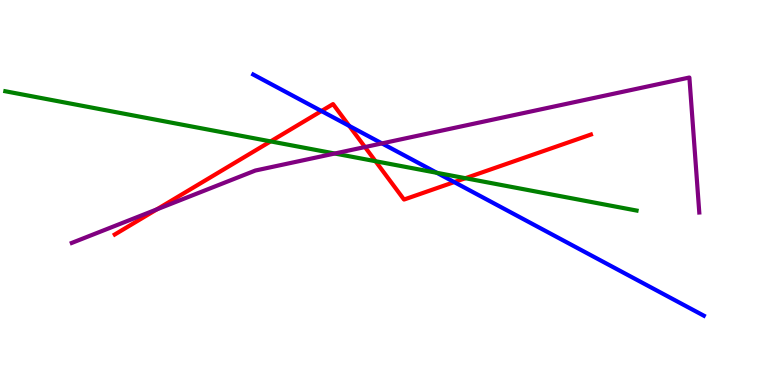[{'lines': ['blue', 'red'], 'intersections': [{'x': 4.15, 'y': 7.12}, {'x': 4.51, 'y': 6.73}, {'x': 5.86, 'y': 5.27}]}, {'lines': ['green', 'red'], 'intersections': [{'x': 3.49, 'y': 6.33}, {'x': 4.85, 'y': 5.81}, {'x': 6.01, 'y': 5.37}]}, {'lines': ['purple', 'red'], 'intersections': [{'x': 2.02, 'y': 4.56}, {'x': 4.71, 'y': 6.18}]}, {'lines': ['blue', 'green'], 'intersections': [{'x': 5.64, 'y': 5.51}]}, {'lines': ['blue', 'purple'], 'intersections': [{'x': 4.93, 'y': 6.28}]}, {'lines': ['green', 'purple'], 'intersections': [{'x': 4.32, 'y': 6.01}]}]